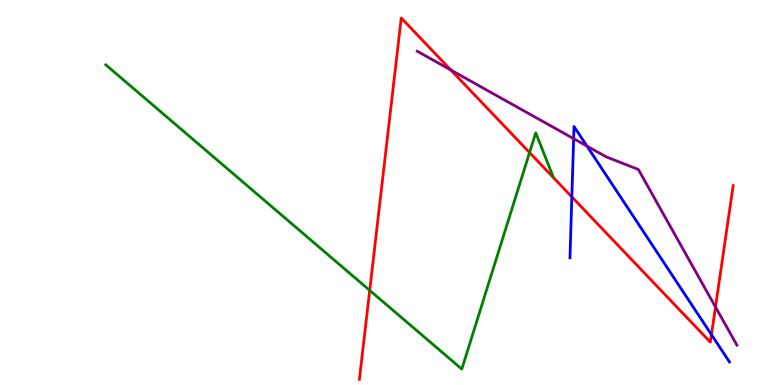[{'lines': ['blue', 'red'], 'intersections': [{'x': 7.38, 'y': 4.89}, {'x': 9.18, 'y': 1.31}]}, {'lines': ['green', 'red'], 'intersections': [{'x': 4.77, 'y': 2.46}, {'x': 6.83, 'y': 6.04}]}, {'lines': ['purple', 'red'], 'intersections': [{'x': 5.82, 'y': 8.18}, {'x': 9.23, 'y': 2.03}]}, {'lines': ['blue', 'green'], 'intersections': []}, {'lines': ['blue', 'purple'], 'intersections': [{'x': 7.4, 'y': 6.4}, {'x': 7.57, 'y': 6.21}]}, {'lines': ['green', 'purple'], 'intersections': []}]